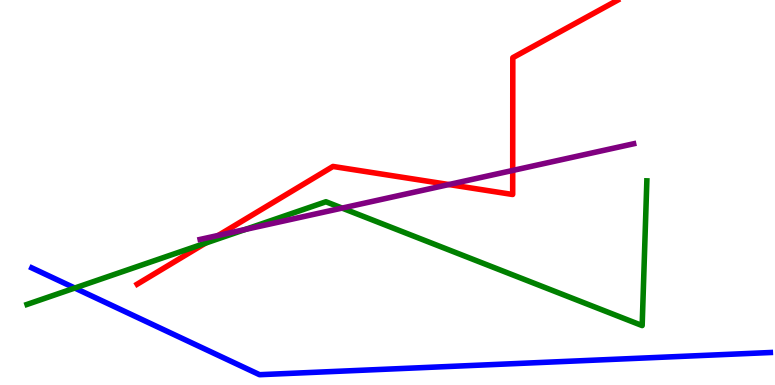[{'lines': ['blue', 'red'], 'intersections': []}, {'lines': ['green', 'red'], 'intersections': [{'x': 2.65, 'y': 3.68}]}, {'lines': ['purple', 'red'], 'intersections': [{'x': 2.82, 'y': 3.89}, {'x': 5.79, 'y': 5.21}, {'x': 6.62, 'y': 5.57}]}, {'lines': ['blue', 'green'], 'intersections': [{'x': 0.965, 'y': 2.52}]}, {'lines': ['blue', 'purple'], 'intersections': []}, {'lines': ['green', 'purple'], 'intersections': [{'x': 3.17, 'y': 4.04}, {'x': 4.41, 'y': 4.59}]}]